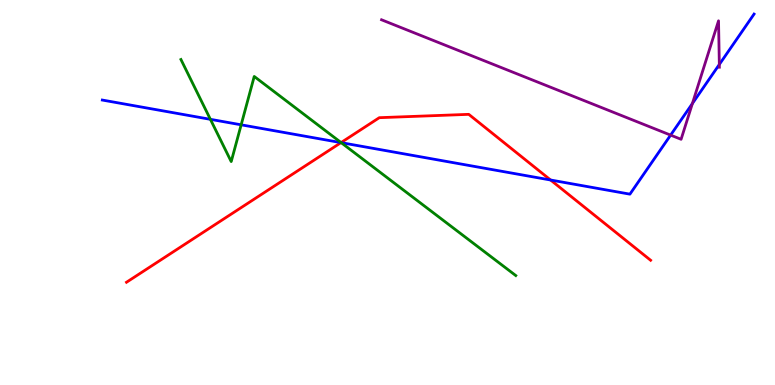[{'lines': ['blue', 'red'], 'intersections': [{'x': 4.4, 'y': 6.3}, {'x': 7.1, 'y': 5.32}]}, {'lines': ['green', 'red'], 'intersections': [{'x': 4.4, 'y': 6.3}]}, {'lines': ['purple', 'red'], 'intersections': []}, {'lines': ['blue', 'green'], 'intersections': [{'x': 2.71, 'y': 6.9}, {'x': 3.11, 'y': 6.76}, {'x': 4.4, 'y': 6.29}]}, {'lines': ['blue', 'purple'], 'intersections': [{'x': 8.65, 'y': 6.49}, {'x': 8.93, 'y': 7.31}, {'x': 9.28, 'y': 8.33}]}, {'lines': ['green', 'purple'], 'intersections': []}]